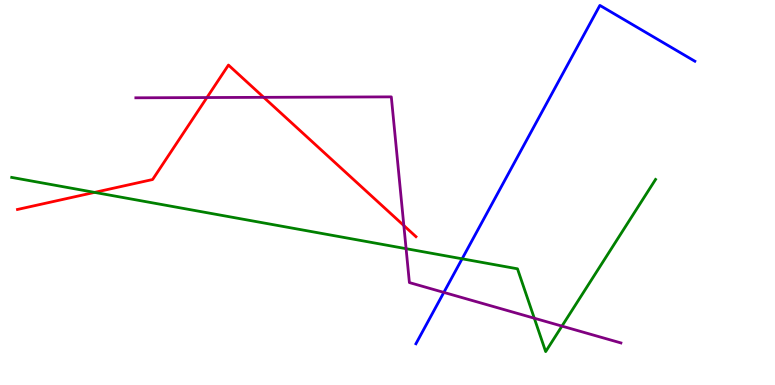[{'lines': ['blue', 'red'], 'intersections': []}, {'lines': ['green', 'red'], 'intersections': [{'x': 1.22, 'y': 5.0}]}, {'lines': ['purple', 'red'], 'intersections': [{'x': 2.67, 'y': 7.47}, {'x': 3.4, 'y': 7.47}, {'x': 5.21, 'y': 4.14}]}, {'lines': ['blue', 'green'], 'intersections': [{'x': 5.96, 'y': 3.28}]}, {'lines': ['blue', 'purple'], 'intersections': [{'x': 5.73, 'y': 2.41}]}, {'lines': ['green', 'purple'], 'intersections': [{'x': 5.24, 'y': 3.54}, {'x': 6.89, 'y': 1.73}, {'x': 7.25, 'y': 1.53}]}]